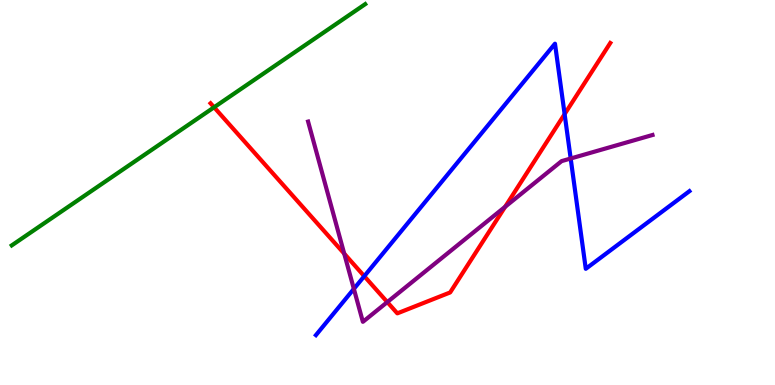[{'lines': ['blue', 'red'], 'intersections': [{'x': 4.7, 'y': 2.83}, {'x': 7.29, 'y': 7.04}]}, {'lines': ['green', 'red'], 'intersections': [{'x': 2.76, 'y': 7.21}]}, {'lines': ['purple', 'red'], 'intersections': [{'x': 4.44, 'y': 3.41}, {'x': 5.0, 'y': 2.15}, {'x': 6.52, 'y': 4.63}]}, {'lines': ['blue', 'green'], 'intersections': []}, {'lines': ['blue', 'purple'], 'intersections': [{'x': 4.57, 'y': 2.5}, {'x': 7.36, 'y': 5.88}]}, {'lines': ['green', 'purple'], 'intersections': []}]